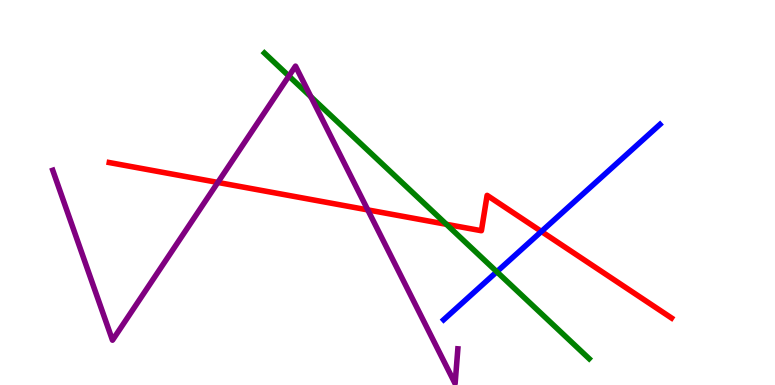[{'lines': ['blue', 'red'], 'intersections': [{'x': 6.99, 'y': 3.99}]}, {'lines': ['green', 'red'], 'intersections': [{'x': 5.76, 'y': 4.17}]}, {'lines': ['purple', 'red'], 'intersections': [{'x': 2.81, 'y': 5.26}, {'x': 4.75, 'y': 4.55}]}, {'lines': ['blue', 'green'], 'intersections': [{'x': 6.41, 'y': 2.94}]}, {'lines': ['blue', 'purple'], 'intersections': []}, {'lines': ['green', 'purple'], 'intersections': [{'x': 3.73, 'y': 8.02}, {'x': 4.01, 'y': 7.49}]}]